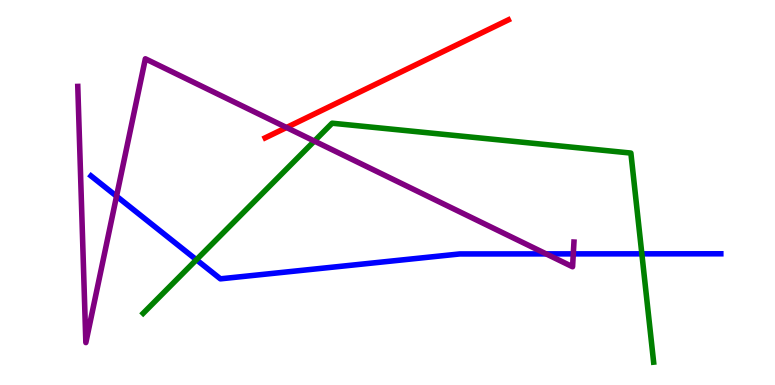[{'lines': ['blue', 'red'], 'intersections': []}, {'lines': ['green', 'red'], 'intersections': []}, {'lines': ['purple', 'red'], 'intersections': [{'x': 3.7, 'y': 6.69}]}, {'lines': ['blue', 'green'], 'intersections': [{'x': 2.53, 'y': 3.25}, {'x': 8.28, 'y': 3.41}]}, {'lines': ['blue', 'purple'], 'intersections': [{'x': 1.5, 'y': 4.9}, {'x': 7.05, 'y': 3.41}, {'x': 7.4, 'y': 3.41}]}, {'lines': ['green', 'purple'], 'intersections': [{'x': 4.06, 'y': 6.34}]}]